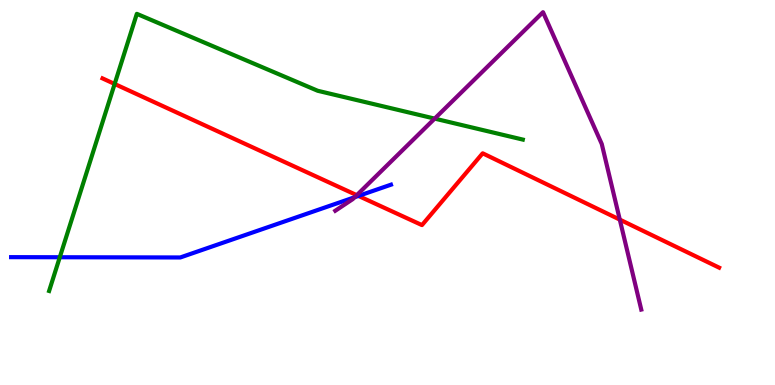[{'lines': ['blue', 'red'], 'intersections': [{'x': 4.62, 'y': 4.91}]}, {'lines': ['green', 'red'], 'intersections': [{'x': 1.48, 'y': 7.82}]}, {'lines': ['purple', 'red'], 'intersections': [{'x': 4.6, 'y': 4.93}, {'x': 8.0, 'y': 4.3}]}, {'lines': ['blue', 'green'], 'intersections': [{'x': 0.771, 'y': 3.32}]}, {'lines': ['blue', 'purple'], 'intersections': [{'x': 4.58, 'y': 4.88}]}, {'lines': ['green', 'purple'], 'intersections': [{'x': 5.61, 'y': 6.92}]}]